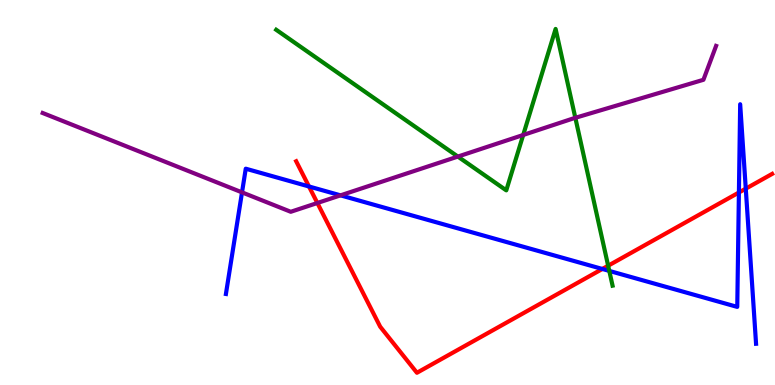[{'lines': ['blue', 'red'], 'intersections': [{'x': 3.99, 'y': 5.16}, {'x': 7.77, 'y': 3.01}, {'x': 9.53, 'y': 5.0}, {'x': 9.62, 'y': 5.1}]}, {'lines': ['green', 'red'], 'intersections': [{'x': 7.85, 'y': 3.1}]}, {'lines': ['purple', 'red'], 'intersections': [{'x': 4.1, 'y': 4.73}]}, {'lines': ['blue', 'green'], 'intersections': [{'x': 7.86, 'y': 2.96}]}, {'lines': ['blue', 'purple'], 'intersections': [{'x': 3.12, 'y': 5.0}, {'x': 4.39, 'y': 4.93}]}, {'lines': ['green', 'purple'], 'intersections': [{'x': 5.91, 'y': 5.93}, {'x': 6.75, 'y': 6.49}, {'x': 7.42, 'y': 6.94}]}]